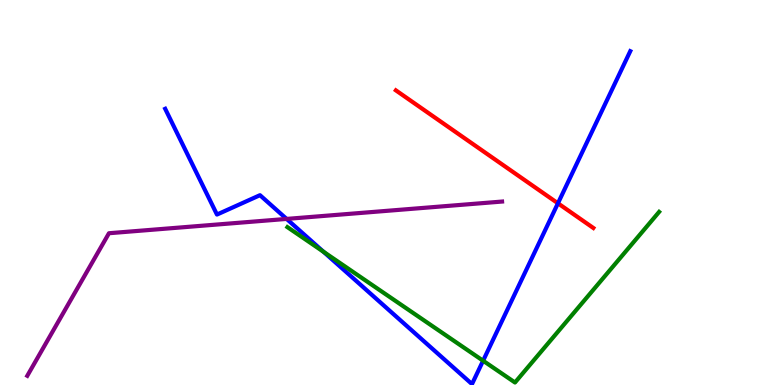[{'lines': ['blue', 'red'], 'intersections': [{'x': 7.2, 'y': 4.72}]}, {'lines': ['green', 'red'], 'intersections': []}, {'lines': ['purple', 'red'], 'intersections': []}, {'lines': ['blue', 'green'], 'intersections': [{'x': 4.17, 'y': 3.46}, {'x': 6.23, 'y': 0.631}]}, {'lines': ['blue', 'purple'], 'intersections': [{'x': 3.7, 'y': 4.31}]}, {'lines': ['green', 'purple'], 'intersections': []}]